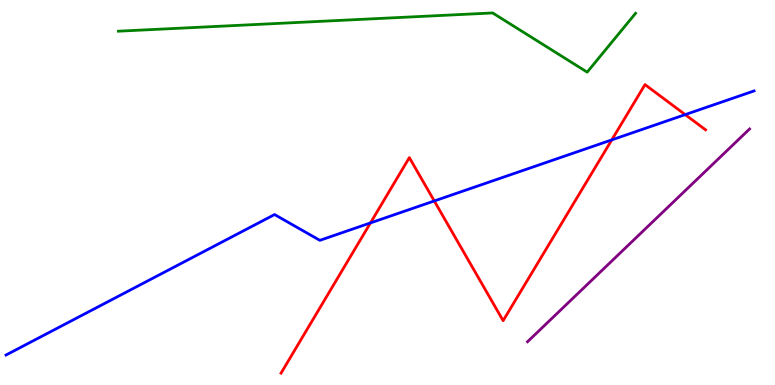[{'lines': ['blue', 'red'], 'intersections': [{'x': 4.78, 'y': 4.21}, {'x': 5.6, 'y': 4.78}, {'x': 7.89, 'y': 6.37}, {'x': 8.84, 'y': 7.02}]}, {'lines': ['green', 'red'], 'intersections': []}, {'lines': ['purple', 'red'], 'intersections': []}, {'lines': ['blue', 'green'], 'intersections': []}, {'lines': ['blue', 'purple'], 'intersections': []}, {'lines': ['green', 'purple'], 'intersections': []}]